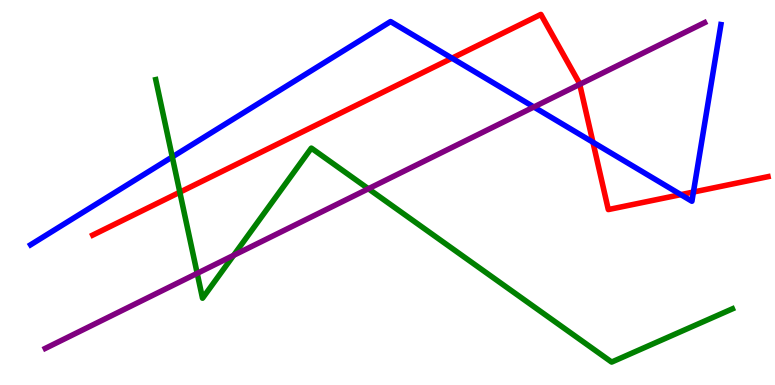[{'lines': ['blue', 'red'], 'intersections': [{'x': 5.83, 'y': 8.49}, {'x': 7.65, 'y': 6.31}, {'x': 8.78, 'y': 4.94}, {'x': 8.95, 'y': 5.01}]}, {'lines': ['green', 'red'], 'intersections': [{'x': 2.32, 'y': 5.01}]}, {'lines': ['purple', 'red'], 'intersections': [{'x': 7.48, 'y': 7.81}]}, {'lines': ['blue', 'green'], 'intersections': [{'x': 2.22, 'y': 5.92}]}, {'lines': ['blue', 'purple'], 'intersections': [{'x': 6.89, 'y': 7.22}]}, {'lines': ['green', 'purple'], 'intersections': [{'x': 2.54, 'y': 2.9}, {'x': 3.01, 'y': 3.37}, {'x': 4.75, 'y': 5.1}]}]